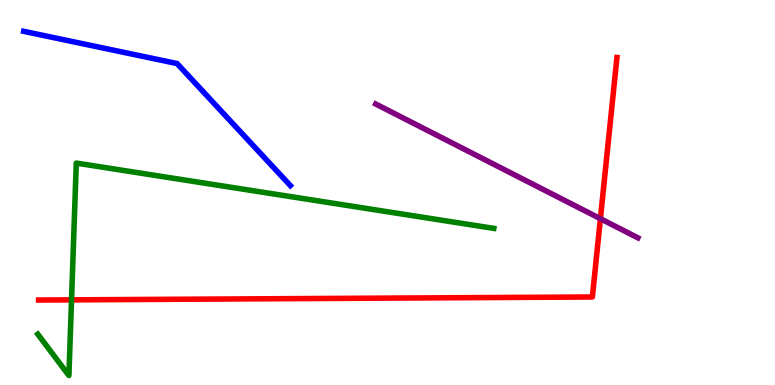[{'lines': ['blue', 'red'], 'intersections': []}, {'lines': ['green', 'red'], 'intersections': [{'x': 0.923, 'y': 2.21}]}, {'lines': ['purple', 'red'], 'intersections': [{'x': 7.75, 'y': 4.32}]}, {'lines': ['blue', 'green'], 'intersections': []}, {'lines': ['blue', 'purple'], 'intersections': []}, {'lines': ['green', 'purple'], 'intersections': []}]